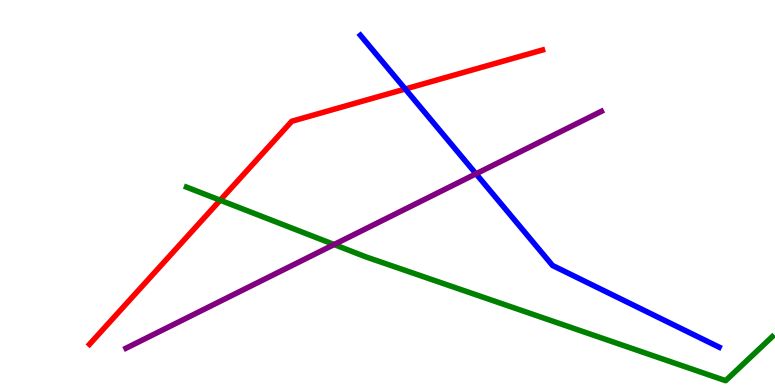[{'lines': ['blue', 'red'], 'intersections': [{'x': 5.23, 'y': 7.69}]}, {'lines': ['green', 'red'], 'intersections': [{'x': 2.84, 'y': 4.8}]}, {'lines': ['purple', 'red'], 'intersections': []}, {'lines': ['blue', 'green'], 'intersections': []}, {'lines': ['blue', 'purple'], 'intersections': [{'x': 6.14, 'y': 5.49}]}, {'lines': ['green', 'purple'], 'intersections': [{'x': 4.31, 'y': 3.65}]}]